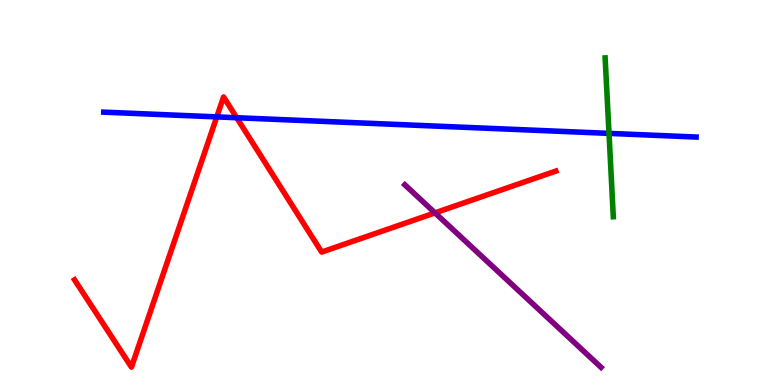[{'lines': ['blue', 'red'], 'intersections': [{'x': 2.8, 'y': 6.96}, {'x': 3.05, 'y': 6.94}]}, {'lines': ['green', 'red'], 'intersections': []}, {'lines': ['purple', 'red'], 'intersections': [{'x': 5.61, 'y': 4.47}]}, {'lines': ['blue', 'green'], 'intersections': [{'x': 7.86, 'y': 6.54}]}, {'lines': ['blue', 'purple'], 'intersections': []}, {'lines': ['green', 'purple'], 'intersections': []}]